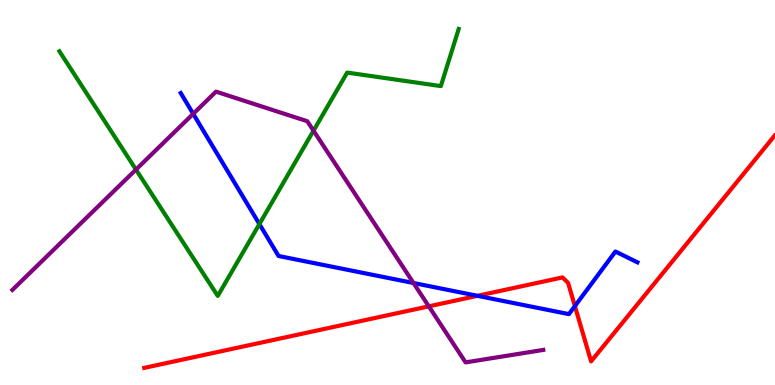[{'lines': ['blue', 'red'], 'intersections': [{'x': 6.16, 'y': 2.32}, {'x': 7.42, 'y': 2.05}]}, {'lines': ['green', 'red'], 'intersections': []}, {'lines': ['purple', 'red'], 'intersections': [{'x': 5.53, 'y': 2.04}]}, {'lines': ['blue', 'green'], 'intersections': [{'x': 3.35, 'y': 4.18}]}, {'lines': ['blue', 'purple'], 'intersections': [{'x': 2.49, 'y': 7.04}, {'x': 5.34, 'y': 2.65}]}, {'lines': ['green', 'purple'], 'intersections': [{'x': 1.75, 'y': 5.6}, {'x': 4.05, 'y': 6.61}]}]